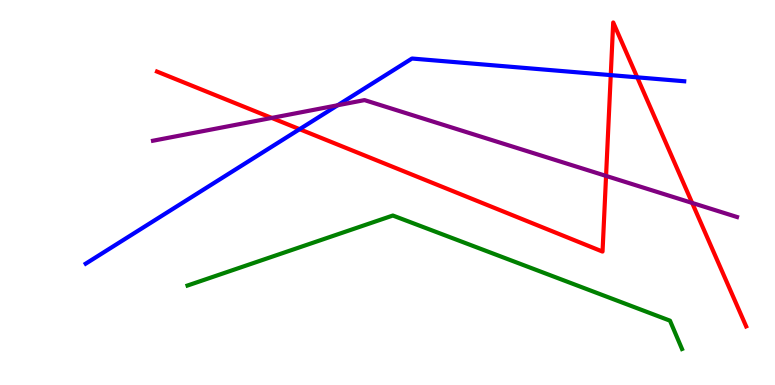[{'lines': ['blue', 'red'], 'intersections': [{'x': 3.87, 'y': 6.64}, {'x': 7.88, 'y': 8.05}, {'x': 8.22, 'y': 7.99}]}, {'lines': ['green', 'red'], 'intersections': []}, {'lines': ['purple', 'red'], 'intersections': [{'x': 3.51, 'y': 6.94}, {'x': 7.82, 'y': 5.43}, {'x': 8.93, 'y': 4.73}]}, {'lines': ['blue', 'green'], 'intersections': []}, {'lines': ['blue', 'purple'], 'intersections': [{'x': 4.36, 'y': 7.27}]}, {'lines': ['green', 'purple'], 'intersections': []}]